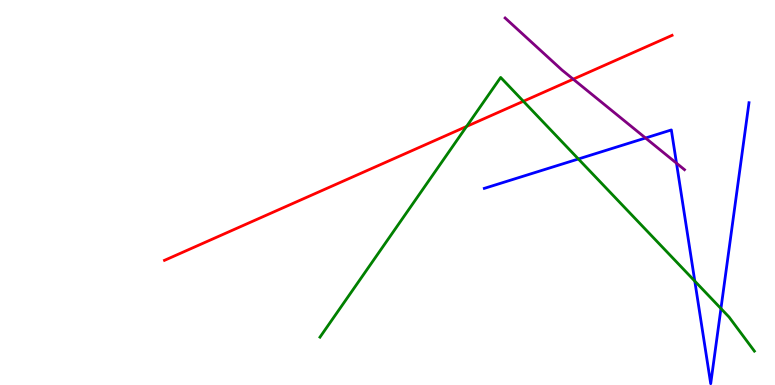[{'lines': ['blue', 'red'], 'intersections': []}, {'lines': ['green', 'red'], 'intersections': [{'x': 6.02, 'y': 6.72}, {'x': 6.75, 'y': 7.37}]}, {'lines': ['purple', 'red'], 'intersections': [{'x': 7.4, 'y': 7.94}]}, {'lines': ['blue', 'green'], 'intersections': [{'x': 7.46, 'y': 5.87}, {'x': 8.97, 'y': 2.7}, {'x': 9.3, 'y': 1.99}]}, {'lines': ['blue', 'purple'], 'intersections': [{'x': 8.33, 'y': 6.42}, {'x': 8.73, 'y': 5.76}]}, {'lines': ['green', 'purple'], 'intersections': []}]